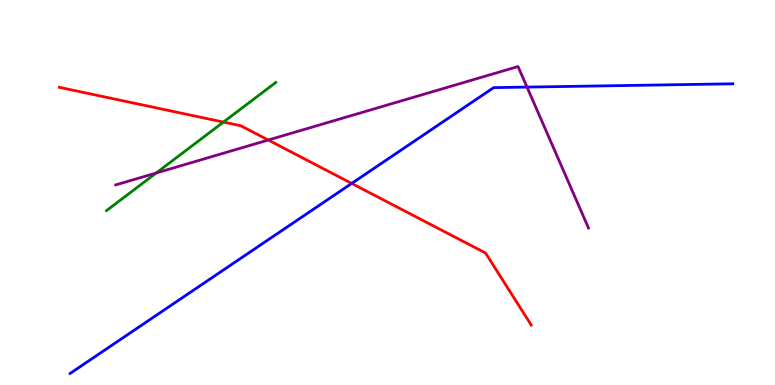[{'lines': ['blue', 'red'], 'intersections': [{'x': 4.54, 'y': 5.24}]}, {'lines': ['green', 'red'], 'intersections': [{'x': 2.88, 'y': 6.83}]}, {'lines': ['purple', 'red'], 'intersections': [{'x': 3.46, 'y': 6.36}]}, {'lines': ['blue', 'green'], 'intersections': []}, {'lines': ['blue', 'purple'], 'intersections': [{'x': 6.8, 'y': 7.74}]}, {'lines': ['green', 'purple'], 'intersections': [{'x': 2.02, 'y': 5.51}]}]